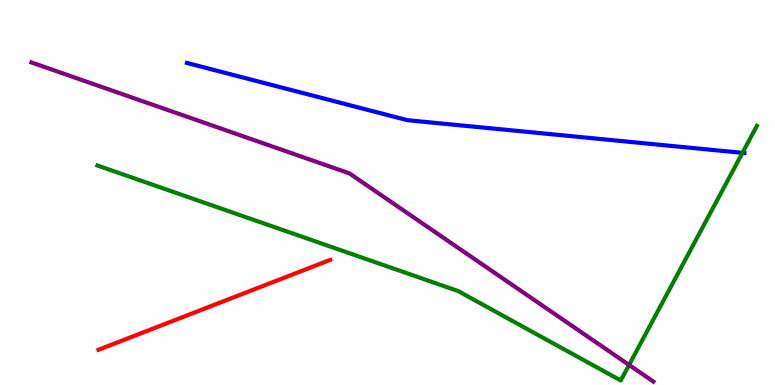[{'lines': ['blue', 'red'], 'intersections': []}, {'lines': ['green', 'red'], 'intersections': []}, {'lines': ['purple', 'red'], 'intersections': []}, {'lines': ['blue', 'green'], 'intersections': [{'x': 9.58, 'y': 6.03}]}, {'lines': ['blue', 'purple'], 'intersections': []}, {'lines': ['green', 'purple'], 'intersections': [{'x': 8.12, 'y': 0.521}]}]